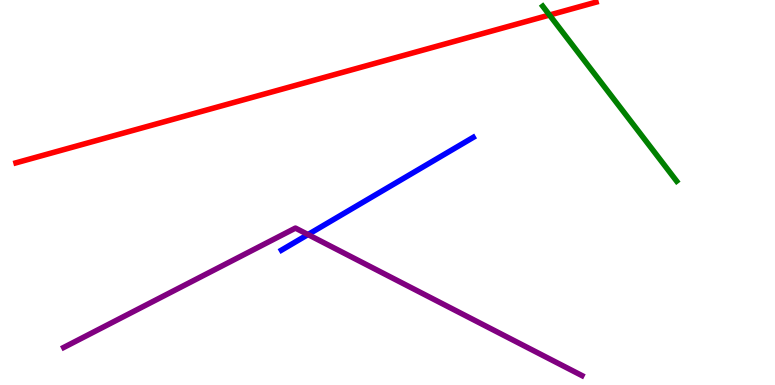[{'lines': ['blue', 'red'], 'intersections': []}, {'lines': ['green', 'red'], 'intersections': [{'x': 7.09, 'y': 9.61}]}, {'lines': ['purple', 'red'], 'intersections': []}, {'lines': ['blue', 'green'], 'intersections': []}, {'lines': ['blue', 'purple'], 'intersections': [{'x': 3.97, 'y': 3.91}]}, {'lines': ['green', 'purple'], 'intersections': []}]